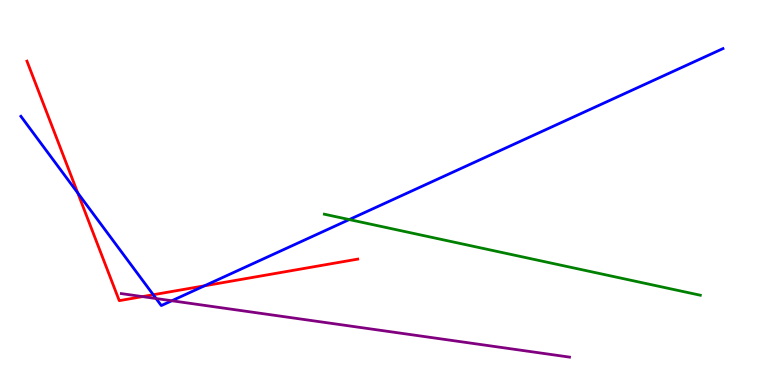[{'lines': ['blue', 'red'], 'intersections': [{'x': 1.0, 'y': 4.99}, {'x': 1.98, 'y': 2.34}, {'x': 2.64, 'y': 2.58}]}, {'lines': ['green', 'red'], 'intersections': []}, {'lines': ['purple', 'red'], 'intersections': [{'x': 1.84, 'y': 2.3}]}, {'lines': ['blue', 'green'], 'intersections': [{'x': 4.51, 'y': 4.3}]}, {'lines': ['blue', 'purple'], 'intersections': [{'x': 2.01, 'y': 2.25}, {'x': 2.22, 'y': 2.19}]}, {'lines': ['green', 'purple'], 'intersections': []}]